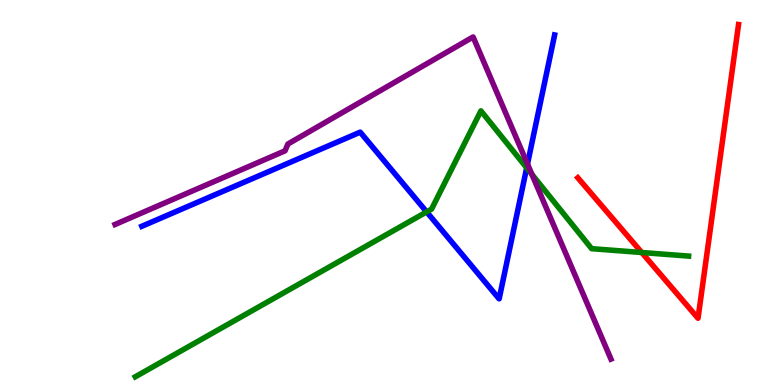[{'lines': ['blue', 'red'], 'intersections': []}, {'lines': ['green', 'red'], 'intersections': [{'x': 8.28, 'y': 3.44}]}, {'lines': ['purple', 'red'], 'intersections': []}, {'lines': ['blue', 'green'], 'intersections': [{'x': 5.51, 'y': 4.5}, {'x': 6.8, 'y': 5.64}]}, {'lines': ['blue', 'purple'], 'intersections': [{'x': 6.81, 'y': 5.74}]}, {'lines': ['green', 'purple'], 'intersections': [{'x': 6.86, 'y': 5.47}]}]